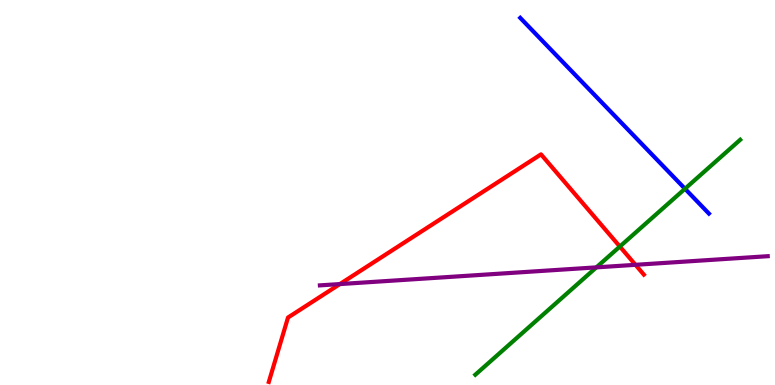[{'lines': ['blue', 'red'], 'intersections': []}, {'lines': ['green', 'red'], 'intersections': [{'x': 8.0, 'y': 3.6}]}, {'lines': ['purple', 'red'], 'intersections': [{'x': 4.39, 'y': 2.62}, {'x': 8.2, 'y': 3.12}]}, {'lines': ['blue', 'green'], 'intersections': [{'x': 8.84, 'y': 5.1}]}, {'lines': ['blue', 'purple'], 'intersections': []}, {'lines': ['green', 'purple'], 'intersections': [{'x': 7.7, 'y': 3.06}]}]